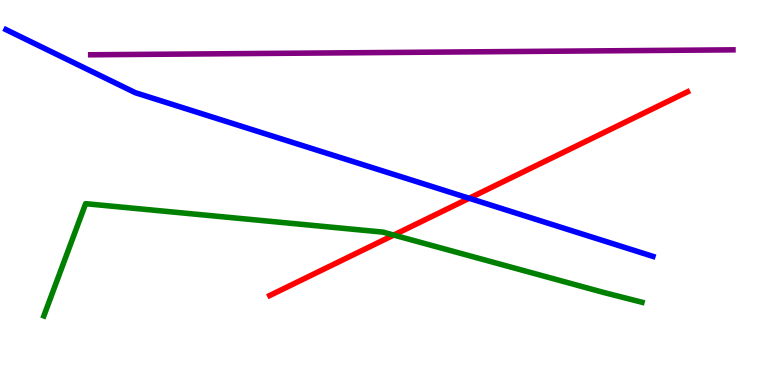[{'lines': ['blue', 'red'], 'intersections': [{'x': 6.05, 'y': 4.85}]}, {'lines': ['green', 'red'], 'intersections': [{'x': 5.08, 'y': 3.89}]}, {'lines': ['purple', 'red'], 'intersections': []}, {'lines': ['blue', 'green'], 'intersections': []}, {'lines': ['blue', 'purple'], 'intersections': []}, {'lines': ['green', 'purple'], 'intersections': []}]